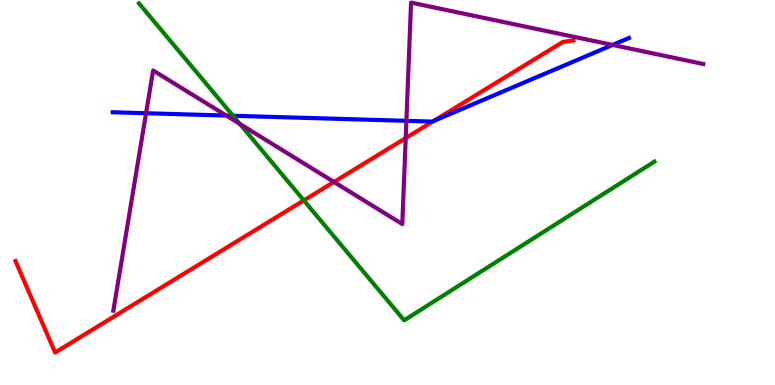[{'lines': ['blue', 'red'], 'intersections': [{'x': 5.6, 'y': 6.86}]}, {'lines': ['green', 'red'], 'intersections': [{'x': 3.92, 'y': 4.79}]}, {'lines': ['purple', 'red'], 'intersections': [{'x': 4.31, 'y': 5.27}, {'x': 5.23, 'y': 6.41}]}, {'lines': ['blue', 'green'], 'intersections': [{'x': 3.01, 'y': 6.99}]}, {'lines': ['blue', 'purple'], 'intersections': [{'x': 1.88, 'y': 7.06}, {'x': 2.92, 'y': 7.0}, {'x': 5.24, 'y': 6.86}, {'x': 7.9, 'y': 8.83}]}, {'lines': ['green', 'purple'], 'intersections': [{'x': 3.09, 'y': 6.78}]}]